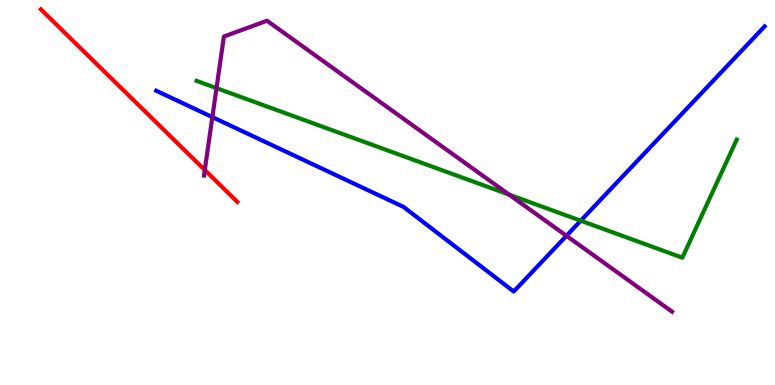[{'lines': ['blue', 'red'], 'intersections': []}, {'lines': ['green', 'red'], 'intersections': []}, {'lines': ['purple', 'red'], 'intersections': [{'x': 2.64, 'y': 5.58}]}, {'lines': ['blue', 'green'], 'intersections': [{'x': 7.49, 'y': 4.27}]}, {'lines': ['blue', 'purple'], 'intersections': [{'x': 2.74, 'y': 6.96}, {'x': 7.31, 'y': 3.88}]}, {'lines': ['green', 'purple'], 'intersections': [{'x': 2.79, 'y': 7.71}, {'x': 6.57, 'y': 4.94}]}]